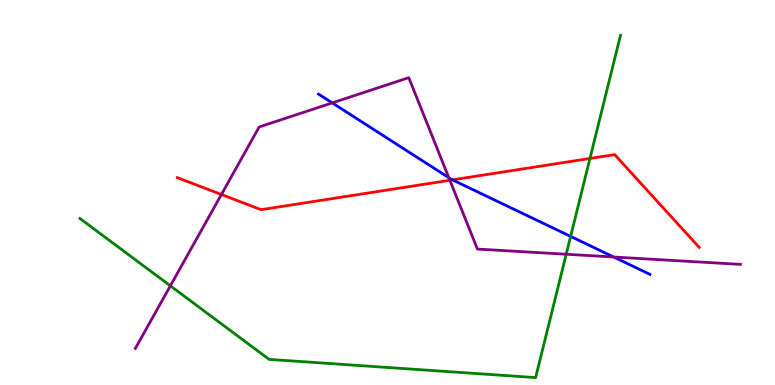[{'lines': ['blue', 'red'], 'intersections': [{'x': 5.84, 'y': 5.33}]}, {'lines': ['green', 'red'], 'intersections': [{'x': 7.61, 'y': 5.88}]}, {'lines': ['purple', 'red'], 'intersections': [{'x': 2.86, 'y': 4.95}, {'x': 5.8, 'y': 5.32}]}, {'lines': ['blue', 'green'], 'intersections': [{'x': 7.36, 'y': 3.86}]}, {'lines': ['blue', 'purple'], 'intersections': [{'x': 4.29, 'y': 7.33}, {'x': 5.79, 'y': 5.39}, {'x': 7.92, 'y': 3.32}]}, {'lines': ['green', 'purple'], 'intersections': [{'x': 2.2, 'y': 2.58}, {'x': 7.31, 'y': 3.4}]}]